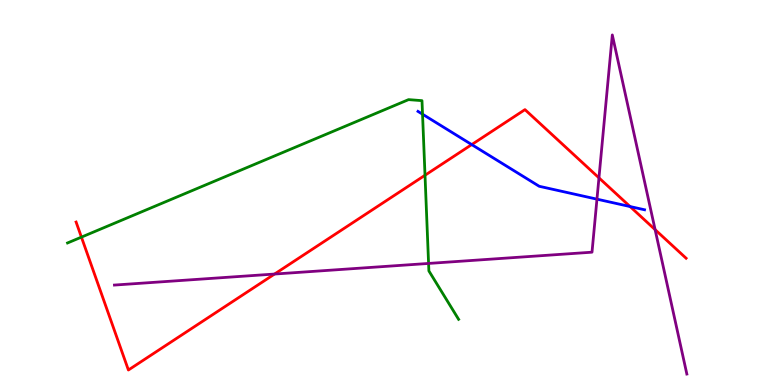[{'lines': ['blue', 'red'], 'intersections': [{'x': 6.09, 'y': 6.24}, {'x': 8.13, 'y': 4.64}]}, {'lines': ['green', 'red'], 'intersections': [{'x': 1.05, 'y': 3.84}, {'x': 5.48, 'y': 5.45}]}, {'lines': ['purple', 'red'], 'intersections': [{'x': 3.54, 'y': 2.88}, {'x': 7.73, 'y': 5.38}, {'x': 8.45, 'y': 4.04}]}, {'lines': ['blue', 'green'], 'intersections': [{'x': 5.45, 'y': 7.03}]}, {'lines': ['blue', 'purple'], 'intersections': [{'x': 7.7, 'y': 4.83}]}, {'lines': ['green', 'purple'], 'intersections': [{'x': 5.53, 'y': 3.16}]}]